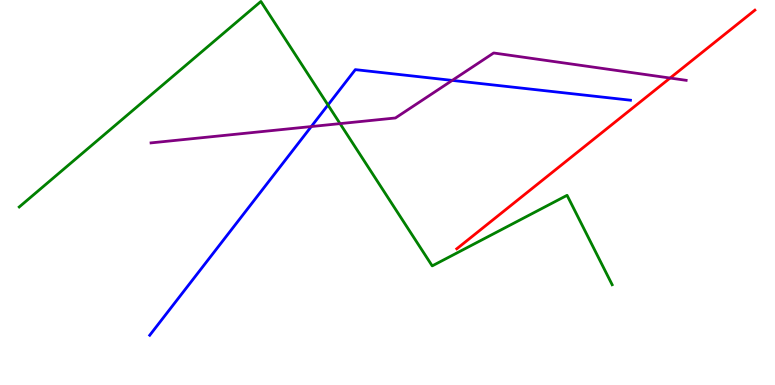[{'lines': ['blue', 'red'], 'intersections': []}, {'lines': ['green', 'red'], 'intersections': []}, {'lines': ['purple', 'red'], 'intersections': [{'x': 8.65, 'y': 7.97}]}, {'lines': ['blue', 'green'], 'intersections': [{'x': 4.23, 'y': 7.27}]}, {'lines': ['blue', 'purple'], 'intersections': [{'x': 4.02, 'y': 6.71}, {'x': 5.84, 'y': 7.91}]}, {'lines': ['green', 'purple'], 'intersections': [{'x': 4.39, 'y': 6.79}]}]